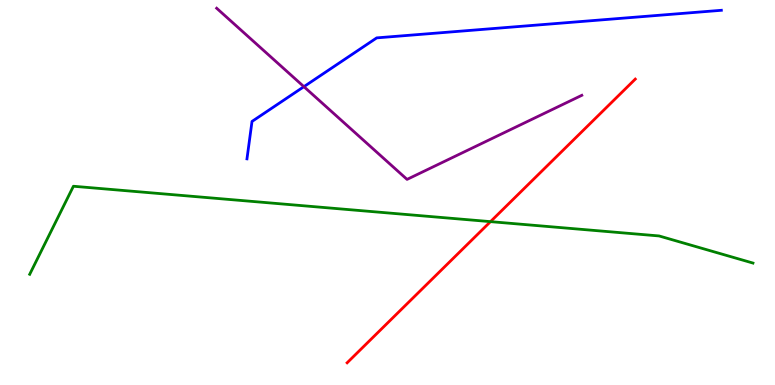[{'lines': ['blue', 'red'], 'intersections': []}, {'lines': ['green', 'red'], 'intersections': [{'x': 6.33, 'y': 4.24}]}, {'lines': ['purple', 'red'], 'intersections': []}, {'lines': ['blue', 'green'], 'intersections': []}, {'lines': ['blue', 'purple'], 'intersections': [{'x': 3.92, 'y': 7.75}]}, {'lines': ['green', 'purple'], 'intersections': []}]